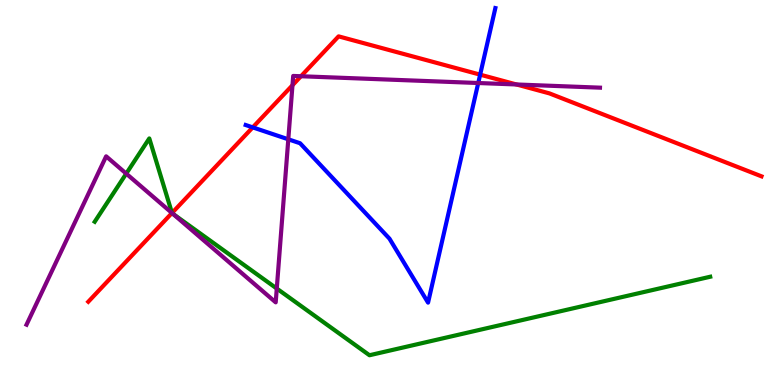[{'lines': ['blue', 'red'], 'intersections': [{'x': 3.26, 'y': 6.69}, {'x': 6.2, 'y': 8.06}]}, {'lines': ['green', 'red'], 'intersections': [{'x': 2.22, 'y': 4.47}]}, {'lines': ['purple', 'red'], 'intersections': [{'x': 2.22, 'y': 4.47}, {'x': 3.77, 'y': 7.79}, {'x': 3.88, 'y': 8.02}, {'x': 6.66, 'y': 7.81}]}, {'lines': ['blue', 'green'], 'intersections': []}, {'lines': ['blue', 'purple'], 'intersections': [{'x': 3.72, 'y': 6.38}, {'x': 6.17, 'y': 7.84}]}, {'lines': ['green', 'purple'], 'intersections': [{'x': 1.63, 'y': 5.49}, {'x': 2.22, 'y': 4.47}, {'x': 2.23, 'y': 4.45}, {'x': 3.57, 'y': 2.51}]}]